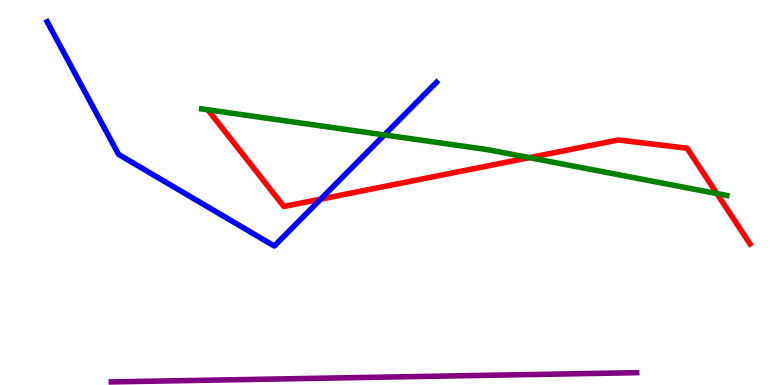[{'lines': ['blue', 'red'], 'intersections': [{'x': 4.14, 'y': 4.83}]}, {'lines': ['green', 'red'], 'intersections': [{'x': 6.83, 'y': 5.91}, {'x': 9.25, 'y': 4.97}]}, {'lines': ['purple', 'red'], 'intersections': []}, {'lines': ['blue', 'green'], 'intersections': [{'x': 4.96, 'y': 6.5}]}, {'lines': ['blue', 'purple'], 'intersections': []}, {'lines': ['green', 'purple'], 'intersections': []}]